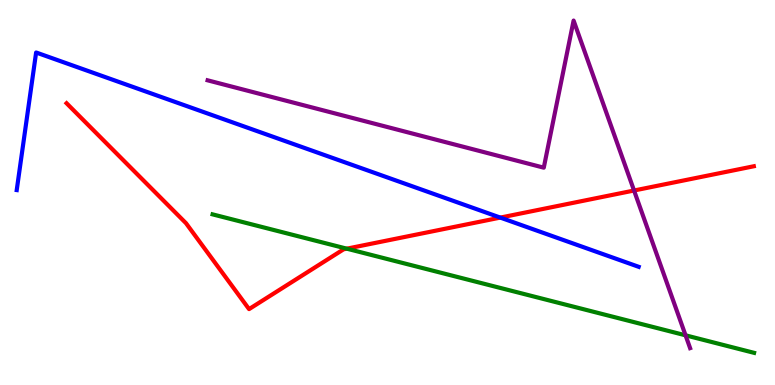[{'lines': ['blue', 'red'], 'intersections': [{'x': 6.46, 'y': 4.35}]}, {'lines': ['green', 'red'], 'intersections': [{'x': 4.47, 'y': 3.54}]}, {'lines': ['purple', 'red'], 'intersections': [{'x': 8.18, 'y': 5.05}]}, {'lines': ['blue', 'green'], 'intersections': []}, {'lines': ['blue', 'purple'], 'intersections': []}, {'lines': ['green', 'purple'], 'intersections': [{'x': 8.85, 'y': 1.29}]}]